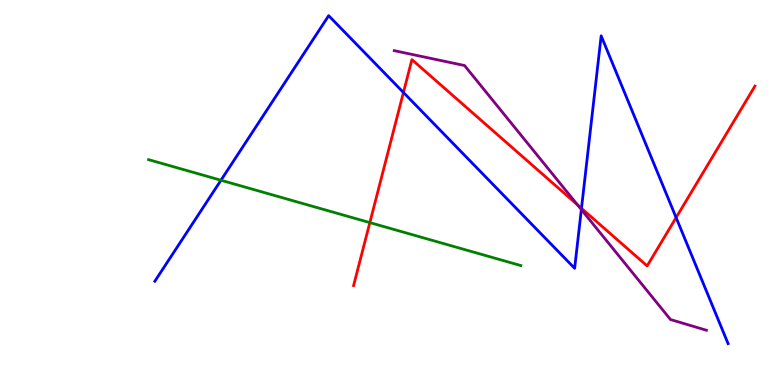[{'lines': ['blue', 'red'], 'intersections': [{'x': 5.21, 'y': 7.6}, {'x': 7.5, 'y': 4.59}, {'x': 8.72, 'y': 4.35}]}, {'lines': ['green', 'red'], 'intersections': [{'x': 4.77, 'y': 4.22}]}, {'lines': ['purple', 'red'], 'intersections': [{'x': 7.45, 'y': 4.68}]}, {'lines': ['blue', 'green'], 'intersections': [{'x': 2.85, 'y': 5.32}]}, {'lines': ['blue', 'purple'], 'intersections': [{'x': 7.5, 'y': 4.56}]}, {'lines': ['green', 'purple'], 'intersections': []}]